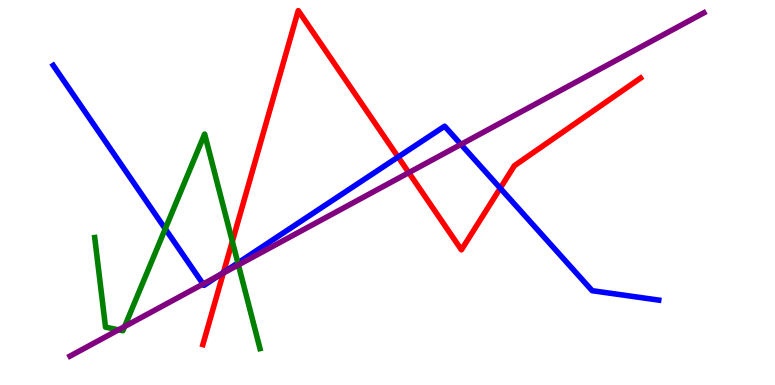[{'lines': ['blue', 'red'], 'intersections': [{'x': 2.88, 'y': 2.92}, {'x': 5.14, 'y': 5.92}, {'x': 6.45, 'y': 5.11}]}, {'lines': ['green', 'red'], 'intersections': [{'x': 3.0, 'y': 3.73}]}, {'lines': ['purple', 'red'], 'intersections': [{'x': 2.88, 'y': 2.91}, {'x': 5.27, 'y': 5.52}]}, {'lines': ['blue', 'green'], 'intersections': [{'x': 2.13, 'y': 4.06}, {'x': 3.07, 'y': 3.17}]}, {'lines': ['blue', 'purple'], 'intersections': [{'x': 2.62, 'y': 2.62}, {'x': 2.83, 'y': 2.85}, {'x': 5.95, 'y': 6.25}]}, {'lines': ['green', 'purple'], 'intersections': [{'x': 1.53, 'y': 1.43}, {'x': 1.61, 'y': 1.52}, {'x': 3.08, 'y': 3.12}]}]